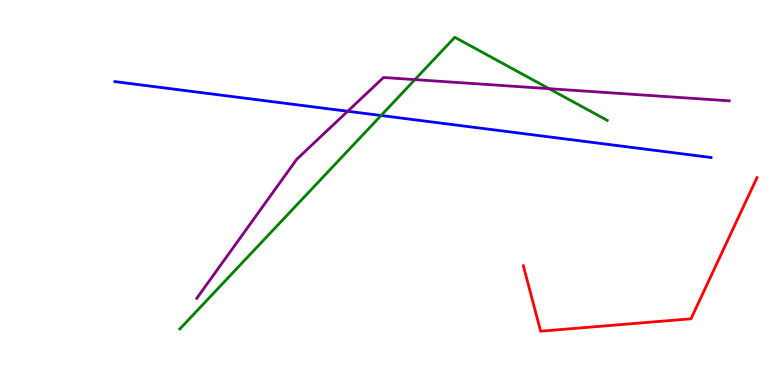[{'lines': ['blue', 'red'], 'intersections': []}, {'lines': ['green', 'red'], 'intersections': []}, {'lines': ['purple', 'red'], 'intersections': []}, {'lines': ['blue', 'green'], 'intersections': [{'x': 4.92, 'y': 7.0}]}, {'lines': ['blue', 'purple'], 'intersections': [{'x': 4.49, 'y': 7.11}]}, {'lines': ['green', 'purple'], 'intersections': [{'x': 5.35, 'y': 7.93}, {'x': 7.09, 'y': 7.7}]}]